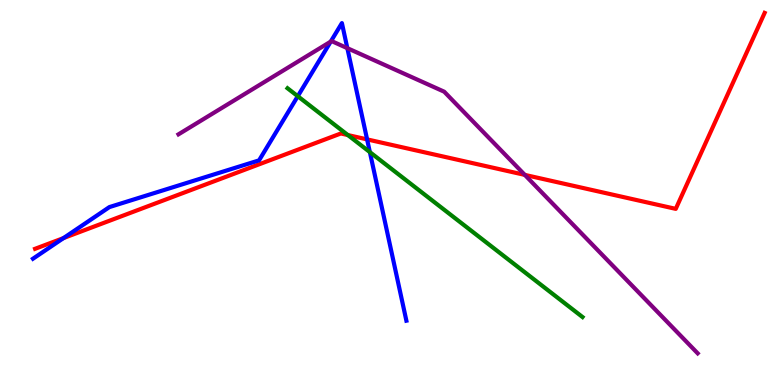[{'lines': ['blue', 'red'], 'intersections': [{'x': 0.819, 'y': 3.82}, {'x': 4.74, 'y': 6.38}]}, {'lines': ['green', 'red'], 'intersections': [{'x': 4.49, 'y': 6.49}]}, {'lines': ['purple', 'red'], 'intersections': [{'x': 6.77, 'y': 5.46}]}, {'lines': ['blue', 'green'], 'intersections': [{'x': 3.84, 'y': 7.5}, {'x': 4.77, 'y': 6.05}]}, {'lines': ['blue', 'purple'], 'intersections': [{'x': 4.27, 'y': 8.92}, {'x': 4.48, 'y': 8.75}]}, {'lines': ['green', 'purple'], 'intersections': []}]